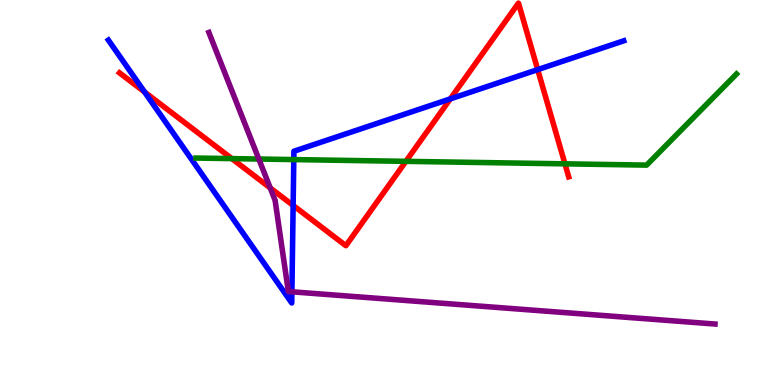[{'lines': ['blue', 'red'], 'intersections': [{'x': 1.87, 'y': 7.61}, {'x': 3.78, 'y': 4.66}, {'x': 5.81, 'y': 7.43}, {'x': 6.94, 'y': 8.19}]}, {'lines': ['green', 'red'], 'intersections': [{'x': 2.99, 'y': 5.88}, {'x': 5.24, 'y': 5.81}, {'x': 7.29, 'y': 5.74}]}, {'lines': ['purple', 'red'], 'intersections': [{'x': 3.49, 'y': 5.12}]}, {'lines': ['blue', 'green'], 'intersections': [{'x': 3.79, 'y': 5.86}]}, {'lines': ['blue', 'purple'], 'intersections': [{'x': 3.77, 'y': 2.42}]}, {'lines': ['green', 'purple'], 'intersections': [{'x': 3.34, 'y': 5.87}]}]